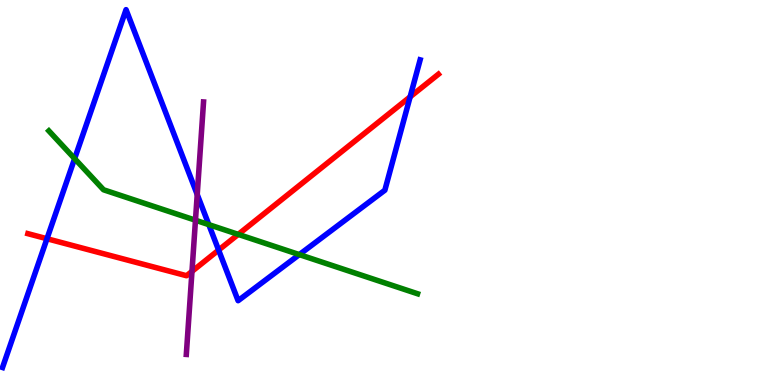[{'lines': ['blue', 'red'], 'intersections': [{'x': 0.606, 'y': 3.8}, {'x': 2.82, 'y': 3.5}, {'x': 5.29, 'y': 7.48}]}, {'lines': ['green', 'red'], 'intersections': [{'x': 3.07, 'y': 3.91}]}, {'lines': ['purple', 'red'], 'intersections': [{'x': 2.48, 'y': 2.95}]}, {'lines': ['blue', 'green'], 'intersections': [{'x': 0.963, 'y': 5.88}, {'x': 2.69, 'y': 4.17}, {'x': 3.86, 'y': 3.39}]}, {'lines': ['blue', 'purple'], 'intersections': [{'x': 2.54, 'y': 4.95}]}, {'lines': ['green', 'purple'], 'intersections': [{'x': 2.52, 'y': 4.28}]}]